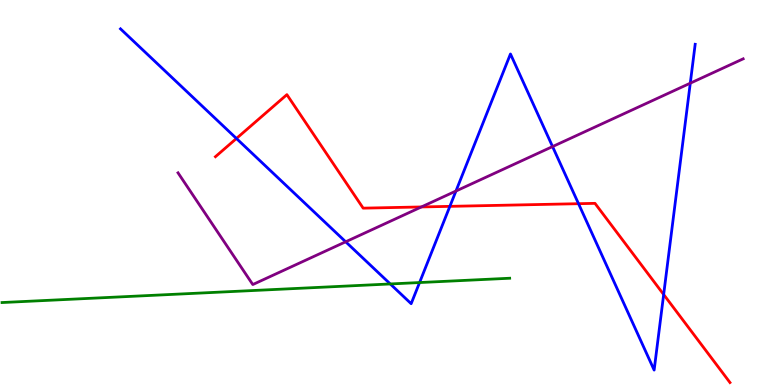[{'lines': ['blue', 'red'], 'intersections': [{'x': 3.05, 'y': 6.4}, {'x': 5.8, 'y': 4.64}, {'x': 7.46, 'y': 4.71}, {'x': 8.56, 'y': 2.35}]}, {'lines': ['green', 'red'], 'intersections': []}, {'lines': ['purple', 'red'], 'intersections': [{'x': 5.44, 'y': 4.62}]}, {'lines': ['blue', 'green'], 'intersections': [{'x': 5.04, 'y': 2.62}, {'x': 5.41, 'y': 2.66}]}, {'lines': ['blue', 'purple'], 'intersections': [{'x': 4.46, 'y': 3.72}, {'x': 5.88, 'y': 5.04}, {'x': 7.13, 'y': 6.19}, {'x': 8.91, 'y': 7.84}]}, {'lines': ['green', 'purple'], 'intersections': []}]